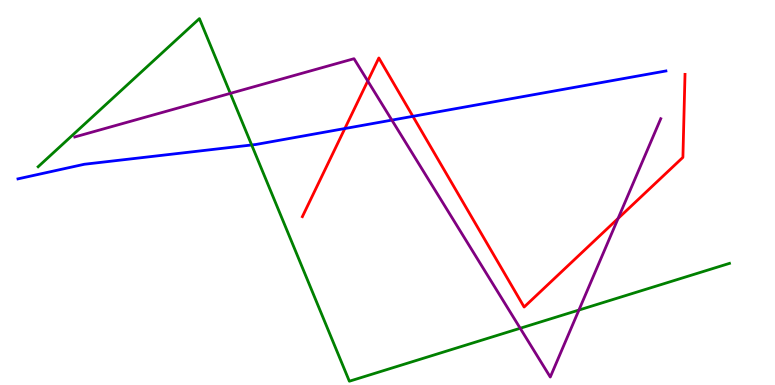[{'lines': ['blue', 'red'], 'intersections': [{'x': 4.45, 'y': 6.66}, {'x': 5.33, 'y': 6.98}]}, {'lines': ['green', 'red'], 'intersections': []}, {'lines': ['purple', 'red'], 'intersections': [{'x': 4.75, 'y': 7.9}, {'x': 7.98, 'y': 4.33}]}, {'lines': ['blue', 'green'], 'intersections': [{'x': 3.25, 'y': 6.23}]}, {'lines': ['blue', 'purple'], 'intersections': [{'x': 5.06, 'y': 6.88}]}, {'lines': ['green', 'purple'], 'intersections': [{'x': 2.97, 'y': 7.57}, {'x': 6.71, 'y': 1.47}, {'x': 7.47, 'y': 1.95}]}]